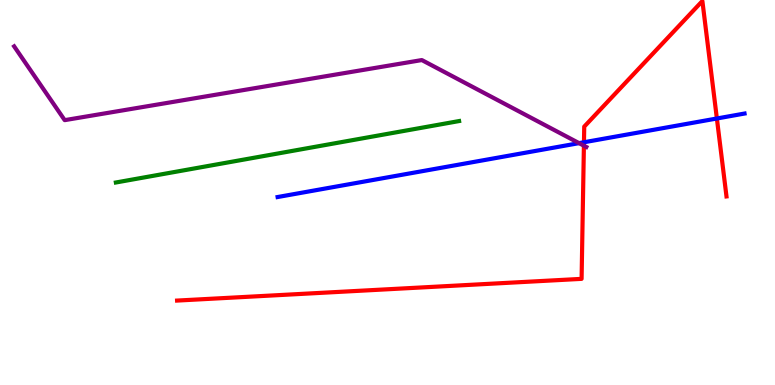[{'lines': ['blue', 'red'], 'intersections': [{'x': 7.54, 'y': 6.3}, {'x': 9.25, 'y': 6.92}]}, {'lines': ['green', 'red'], 'intersections': []}, {'lines': ['purple', 'red'], 'intersections': [{'x': 7.53, 'y': 6.22}]}, {'lines': ['blue', 'green'], 'intersections': []}, {'lines': ['blue', 'purple'], 'intersections': [{'x': 7.47, 'y': 6.28}]}, {'lines': ['green', 'purple'], 'intersections': []}]